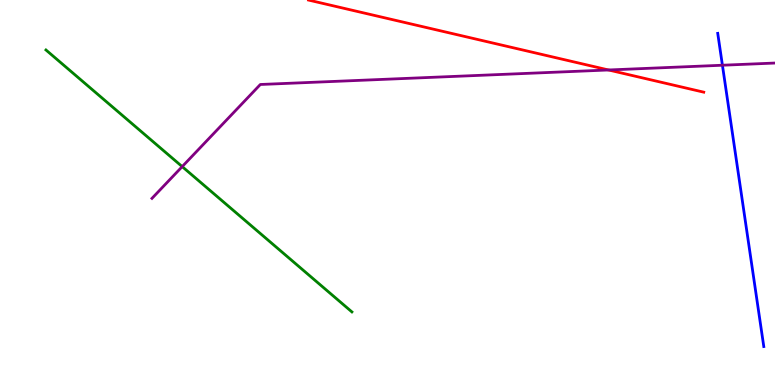[{'lines': ['blue', 'red'], 'intersections': []}, {'lines': ['green', 'red'], 'intersections': []}, {'lines': ['purple', 'red'], 'intersections': [{'x': 7.85, 'y': 8.18}]}, {'lines': ['blue', 'green'], 'intersections': []}, {'lines': ['blue', 'purple'], 'intersections': [{'x': 9.32, 'y': 8.31}]}, {'lines': ['green', 'purple'], 'intersections': [{'x': 2.35, 'y': 5.67}]}]